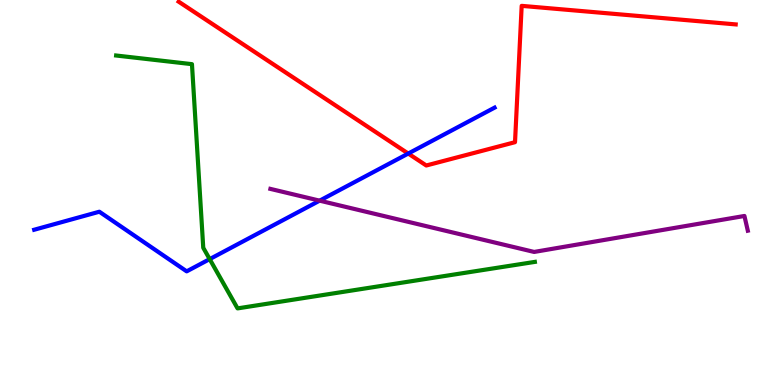[{'lines': ['blue', 'red'], 'intersections': [{'x': 5.27, 'y': 6.01}]}, {'lines': ['green', 'red'], 'intersections': []}, {'lines': ['purple', 'red'], 'intersections': []}, {'lines': ['blue', 'green'], 'intersections': [{'x': 2.71, 'y': 3.27}]}, {'lines': ['blue', 'purple'], 'intersections': [{'x': 4.12, 'y': 4.79}]}, {'lines': ['green', 'purple'], 'intersections': []}]